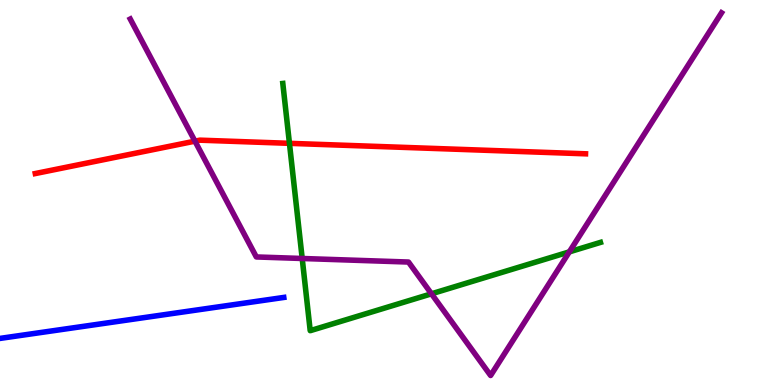[{'lines': ['blue', 'red'], 'intersections': []}, {'lines': ['green', 'red'], 'intersections': [{'x': 3.73, 'y': 6.28}]}, {'lines': ['purple', 'red'], 'intersections': [{'x': 2.52, 'y': 6.33}]}, {'lines': ['blue', 'green'], 'intersections': []}, {'lines': ['blue', 'purple'], 'intersections': []}, {'lines': ['green', 'purple'], 'intersections': [{'x': 3.9, 'y': 3.29}, {'x': 5.57, 'y': 2.37}, {'x': 7.35, 'y': 3.46}]}]